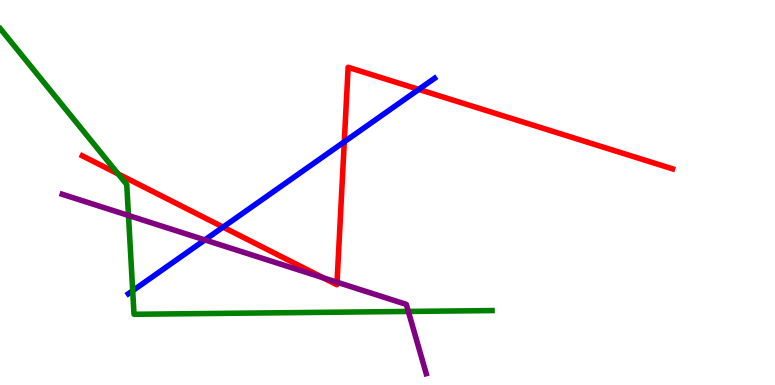[{'lines': ['blue', 'red'], 'intersections': [{'x': 2.88, 'y': 4.1}, {'x': 4.44, 'y': 6.32}, {'x': 5.4, 'y': 7.68}]}, {'lines': ['green', 'red'], 'intersections': [{'x': 1.52, 'y': 5.48}]}, {'lines': ['purple', 'red'], 'intersections': [{'x': 4.17, 'y': 2.79}, {'x': 4.35, 'y': 2.67}]}, {'lines': ['blue', 'green'], 'intersections': [{'x': 1.71, 'y': 2.45}]}, {'lines': ['blue', 'purple'], 'intersections': [{'x': 2.64, 'y': 3.77}]}, {'lines': ['green', 'purple'], 'intersections': [{'x': 1.66, 'y': 4.4}, {'x': 5.27, 'y': 1.91}]}]